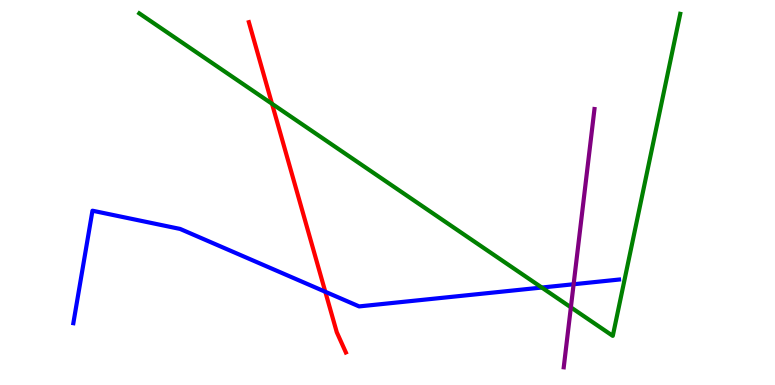[{'lines': ['blue', 'red'], 'intersections': [{'x': 4.2, 'y': 2.42}]}, {'lines': ['green', 'red'], 'intersections': [{'x': 3.51, 'y': 7.3}]}, {'lines': ['purple', 'red'], 'intersections': []}, {'lines': ['blue', 'green'], 'intersections': [{'x': 6.99, 'y': 2.53}]}, {'lines': ['blue', 'purple'], 'intersections': [{'x': 7.4, 'y': 2.62}]}, {'lines': ['green', 'purple'], 'intersections': [{'x': 7.37, 'y': 2.02}]}]